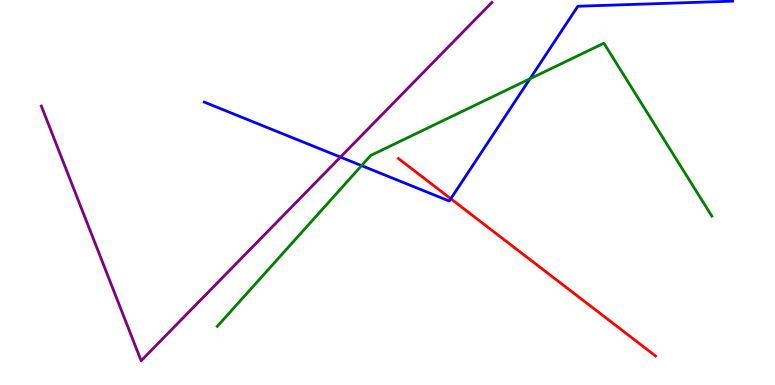[{'lines': ['blue', 'red'], 'intersections': [{'x': 5.82, 'y': 4.84}]}, {'lines': ['green', 'red'], 'intersections': []}, {'lines': ['purple', 'red'], 'intersections': []}, {'lines': ['blue', 'green'], 'intersections': [{'x': 4.67, 'y': 5.7}, {'x': 6.84, 'y': 7.95}]}, {'lines': ['blue', 'purple'], 'intersections': [{'x': 4.39, 'y': 5.92}]}, {'lines': ['green', 'purple'], 'intersections': []}]